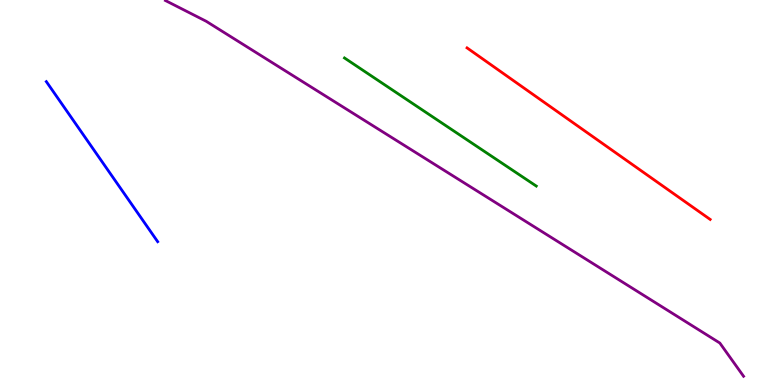[{'lines': ['blue', 'red'], 'intersections': []}, {'lines': ['green', 'red'], 'intersections': []}, {'lines': ['purple', 'red'], 'intersections': []}, {'lines': ['blue', 'green'], 'intersections': []}, {'lines': ['blue', 'purple'], 'intersections': []}, {'lines': ['green', 'purple'], 'intersections': []}]